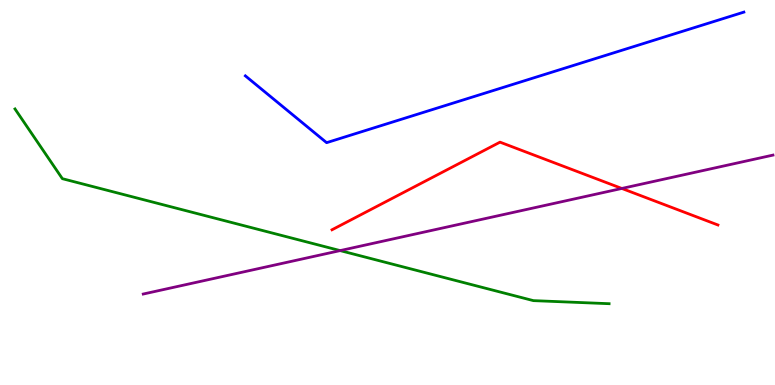[{'lines': ['blue', 'red'], 'intersections': []}, {'lines': ['green', 'red'], 'intersections': []}, {'lines': ['purple', 'red'], 'intersections': [{'x': 8.02, 'y': 5.11}]}, {'lines': ['blue', 'green'], 'intersections': []}, {'lines': ['blue', 'purple'], 'intersections': []}, {'lines': ['green', 'purple'], 'intersections': [{'x': 4.39, 'y': 3.49}]}]